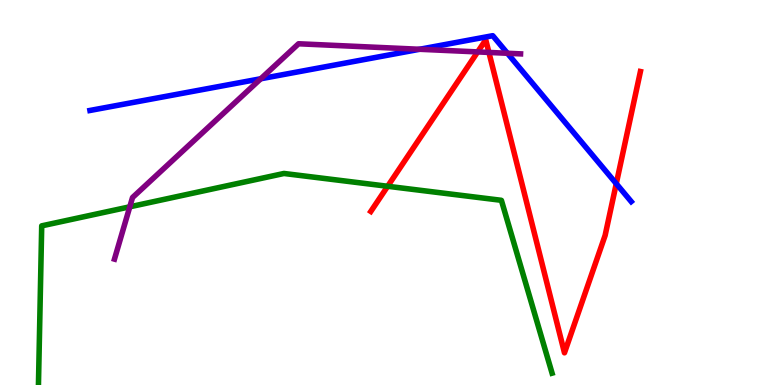[{'lines': ['blue', 'red'], 'intersections': [{'x': 7.95, 'y': 5.23}]}, {'lines': ['green', 'red'], 'intersections': [{'x': 5.0, 'y': 5.16}]}, {'lines': ['purple', 'red'], 'intersections': [{'x': 6.16, 'y': 8.65}, {'x': 6.31, 'y': 8.64}]}, {'lines': ['blue', 'green'], 'intersections': []}, {'lines': ['blue', 'purple'], 'intersections': [{'x': 3.36, 'y': 7.95}, {'x': 5.41, 'y': 8.72}, {'x': 6.55, 'y': 8.62}]}, {'lines': ['green', 'purple'], 'intersections': [{'x': 1.67, 'y': 4.63}]}]